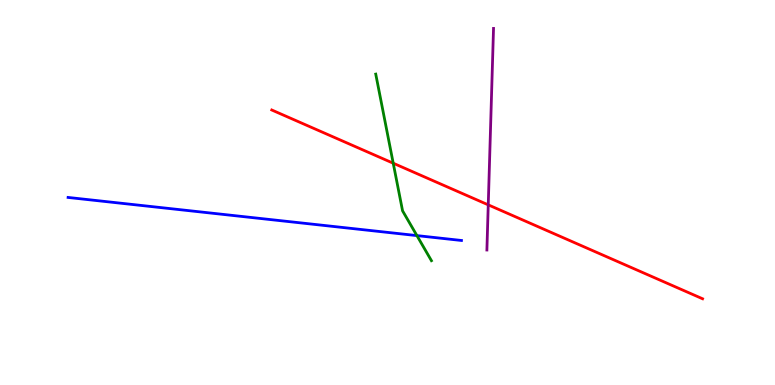[{'lines': ['blue', 'red'], 'intersections': []}, {'lines': ['green', 'red'], 'intersections': [{'x': 5.07, 'y': 5.76}]}, {'lines': ['purple', 'red'], 'intersections': [{'x': 6.3, 'y': 4.68}]}, {'lines': ['blue', 'green'], 'intersections': [{'x': 5.38, 'y': 3.88}]}, {'lines': ['blue', 'purple'], 'intersections': []}, {'lines': ['green', 'purple'], 'intersections': []}]